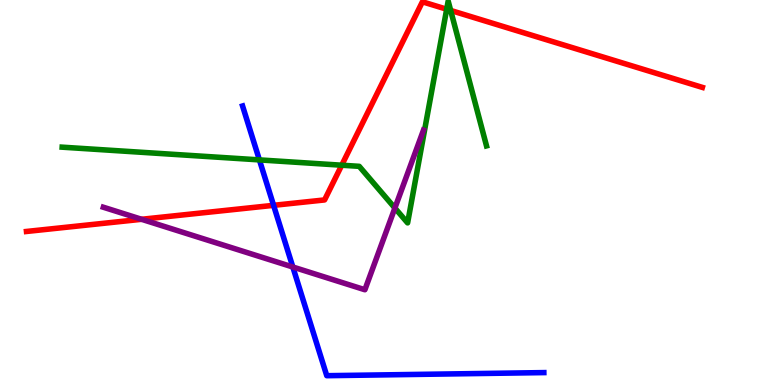[{'lines': ['blue', 'red'], 'intersections': [{'x': 3.53, 'y': 4.67}]}, {'lines': ['green', 'red'], 'intersections': [{'x': 4.41, 'y': 5.71}, {'x': 5.76, 'y': 9.76}, {'x': 5.82, 'y': 9.73}]}, {'lines': ['purple', 'red'], 'intersections': [{'x': 1.83, 'y': 4.3}]}, {'lines': ['blue', 'green'], 'intersections': [{'x': 3.35, 'y': 5.85}]}, {'lines': ['blue', 'purple'], 'intersections': [{'x': 3.78, 'y': 3.06}]}, {'lines': ['green', 'purple'], 'intersections': [{'x': 5.1, 'y': 4.6}]}]